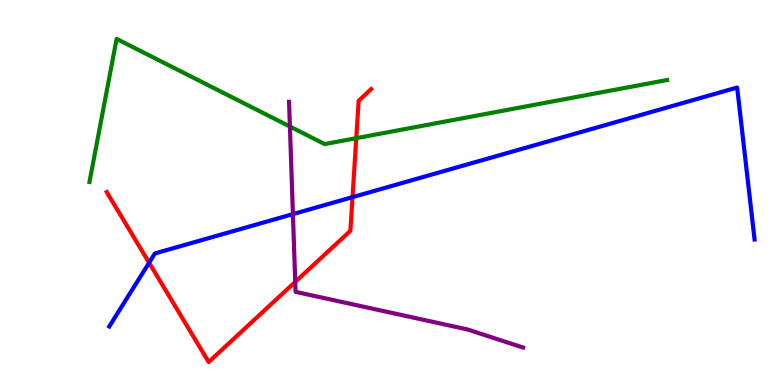[{'lines': ['blue', 'red'], 'intersections': [{'x': 1.92, 'y': 3.18}, {'x': 4.55, 'y': 4.88}]}, {'lines': ['green', 'red'], 'intersections': [{'x': 4.6, 'y': 6.41}]}, {'lines': ['purple', 'red'], 'intersections': [{'x': 3.81, 'y': 2.68}]}, {'lines': ['blue', 'green'], 'intersections': []}, {'lines': ['blue', 'purple'], 'intersections': [{'x': 3.78, 'y': 4.44}]}, {'lines': ['green', 'purple'], 'intersections': [{'x': 3.74, 'y': 6.71}]}]